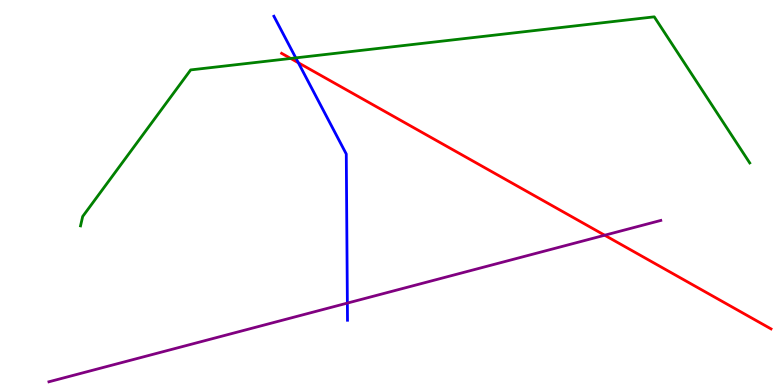[{'lines': ['blue', 'red'], 'intersections': [{'x': 3.85, 'y': 8.37}]}, {'lines': ['green', 'red'], 'intersections': [{'x': 3.75, 'y': 8.48}]}, {'lines': ['purple', 'red'], 'intersections': [{'x': 7.8, 'y': 3.89}]}, {'lines': ['blue', 'green'], 'intersections': [{'x': 3.82, 'y': 8.5}]}, {'lines': ['blue', 'purple'], 'intersections': [{'x': 4.48, 'y': 2.13}]}, {'lines': ['green', 'purple'], 'intersections': []}]